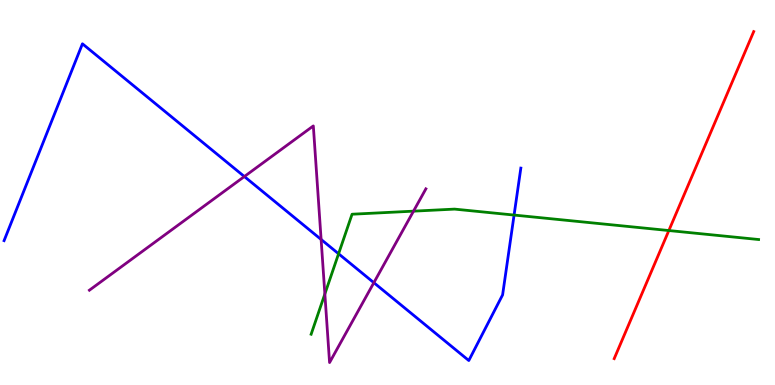[{'lines': ['blue', 'red'], 'intersections': []}, {'lines': ['green', 'red'], 'intersections': [{'x': 8.63, 'y': 4.01}]}, {'lines': ['purple', 'red'], 'intersections': []}, {'lines': ['blue', 'green'], 'intersections': [{'x': 4.37, 'y': 3.41}, {'x': 6.63, 'y': 4.41}]}, {'lines': ['blue', 'purple'], 'intersections': [{'x': 3.15, 'y': 5.41}, {'x': 4.14, 'y': 3.78}, {'x': 4.82, 'y': 2.66}]}, {'lines': ['green', 'purple'], 'intersections': [{'x': 4.19, 'y': 2.36}, {'x': 5.34, 'y': 4.52}]}]